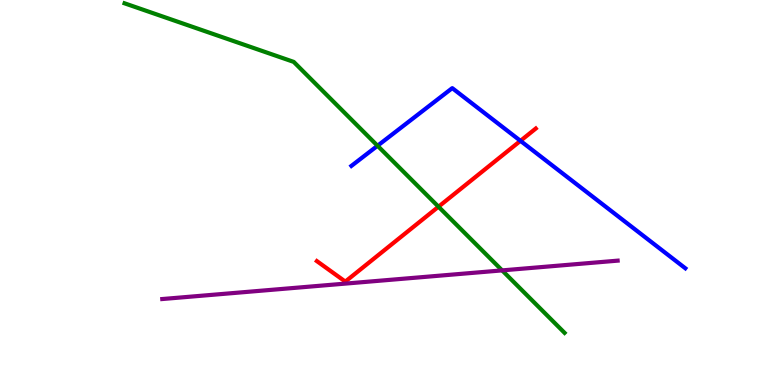[{'lines': ['blue', 'red'], 'intersections': [{'x': 6.72, 'y': 6.34}]}, {'lines': ['green', 'red'], 'intersections': [{'x': 5.66, 'y': 4.63}]}, {'lines': ['purple', 'red'], 'intersections': []}, {'lines': ['blue', 'green'], 'intersections': [{'x': 4.87, 'y': 6.21}]}, {'lines': ['blue', 'purple'], 'intersections': []}, {'lines': ['green', 'purple'], 'intersections': [{'x': 6.48, 'y': 2.98}]}]